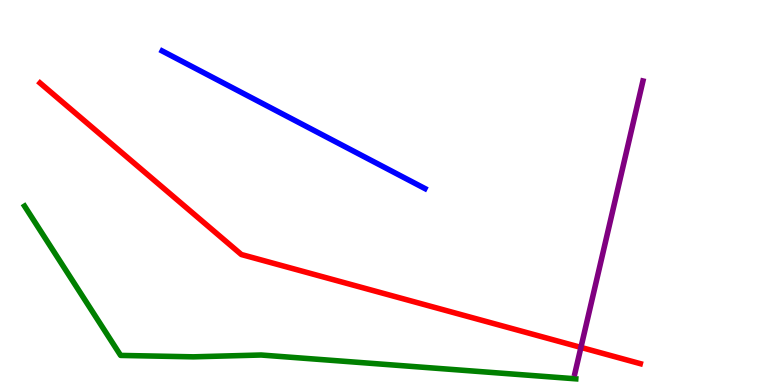[{'lines': ['blue', 'red'], 'intersections': []}, {'lines': ['green', 'red'], 'intersections': []}, {'lines': ['purple', 'red'], 'intersections': [{'x': 7.5, 'y': 0.976}]}, {'lines': ['blue', 'green'], 'intersections': []}, {'lines': ['blue', 'purple'], 'intersections': []}, {'lines': ['green', 'purple'], 'intersections': []}]